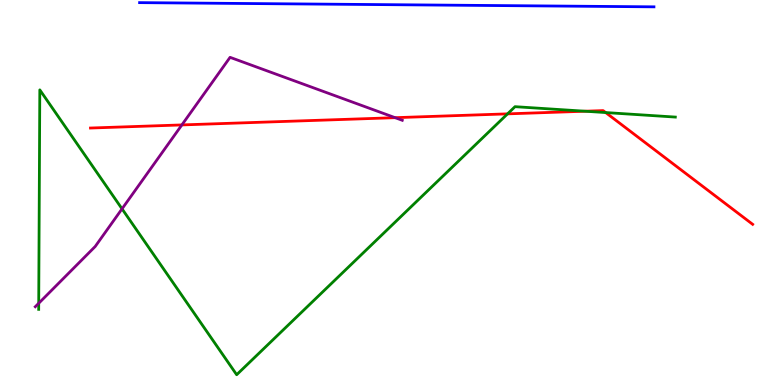[{'lines': ['blue', 'red'], 'intersections': []}, {'lines': ['green', 'red'], 'intersections': [{'x': 6.55, 'y': 7.04}, {'x': 7.55, 'y': 7.11}, {'x': 7.82, 'y': 7.08}]}, {'lines': ['purple', 'red'], 'intersections': [{'x': 2.35, 'y': 6.76}, {'x': 5.1, 'y': 6.94}]}, {'lines': ['blue', 'green'], 'intersections': []}, {'lines': ['blue', 'purple'], 'intersections': []}, {'lines': ['green', 'purple'], 'intersections': [{'x': 0.5, 'y': 2.12}, {'x': 1.57, 'y': 4.58}]}]